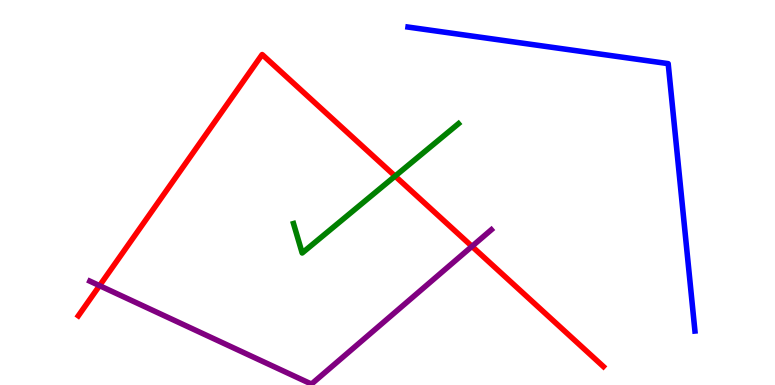[{'lines': ['blue', 'red'], 'intersections': []}, {'lines': ['green', 'red'], 'intersections': [{'x': 5.1, 'y': 5.43}]}, {'lines': ['purple', 'red'], 'intersections': [{'x': 1.28, 'y': 2.58}, {'x': 6.09, 'y': 3.6}]}, {'lines': ['blue', 'green'], 'intersections': []}, {'lines': ['blue', 'purple'], 'intersections': []}, {'lines': ['green', 'purple'], 'intersections': []}]